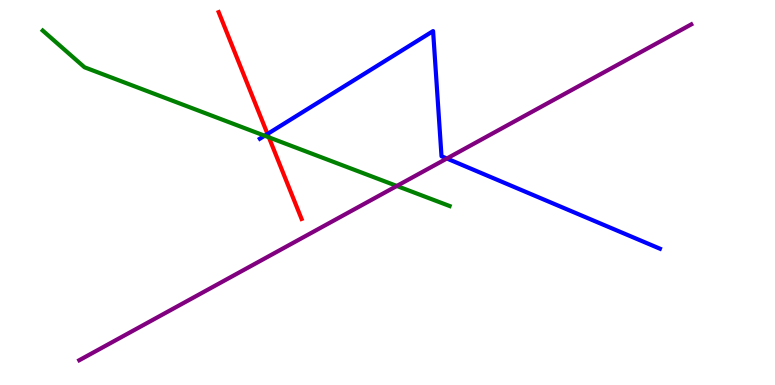[{'lines': ['blue', 'red'], 'intersections': [{'x': 3.45, 'y': 6.52}]}, {'lines': ['green', 'red'], 'intersections': [{'x': 3.47, 'y': 6.43}]}, {'lines': ['purple', 'red'], 'intersections': []}, {'lines': ['blue', 'green'], 'intersections': [{'x': 3.41, 'y': 6.47}]}, {'lines': ['blue', 'purple'], 'intersections': [{'x': 5.77, 'y': 5.88}]}, {'lines': ['green', 'purple'], 'intersections': [{'x': 5.12, 'y': 5.17}]}]